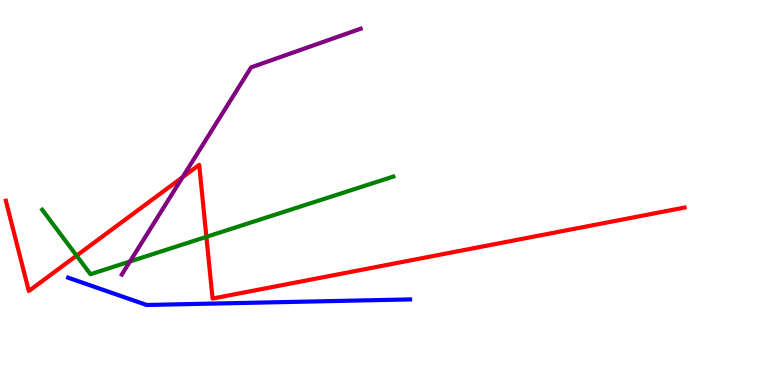[{'lines': ['blue', 'red'], 'intersections': []}, {'lines': ['green', 'red'], 'intersections': [{'x': 0.988, 'y': 3.36}, {'x': 2.66, 'y': 3.85}]}, {'lines': ['purple', 'red'], 'intersections': [{'x': 2.36, 'y': 5.4}]}, {'lines': ['blue', 'green'], 'intersections': []}, {'lines': ['blue', 'purple'], 'intersections': []}, {'lines': ['green', 'purple'], 'intersections': [{'x': 1.68, 'y': 3.21}]}]